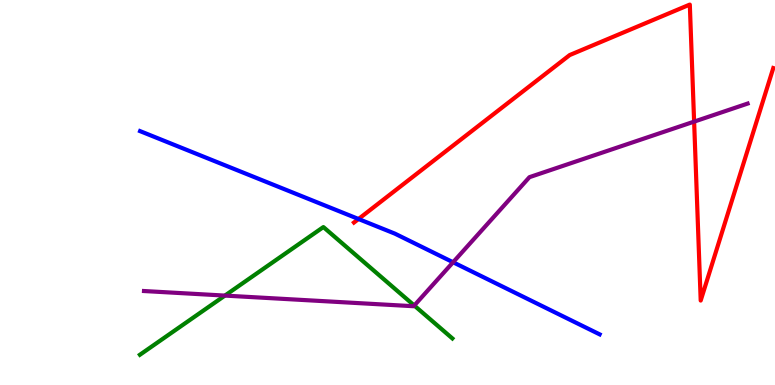[{'lines': ['blue', 'red'], 'intersections': [{'x': 4.63, 'y': 4.31}]}, {'lines': ['green', 'red'], 'intersections': []}, {'lines': ['purple', 'red'], 'intersections': [{'x': 8.96, 'y': 6.84}]}, {'lines': ['blue', 'green'], 'intersections': []}, {'lines': ['blue', 'purple'], 'intersections': [{'x': 5.85, 'y': 3.19}]}, {'lines': ['green', 'purple'], 'intersections': [{'x': 2.9, 'y': 2.32}, {'x': 5.35, 'y': 2.06}]}]